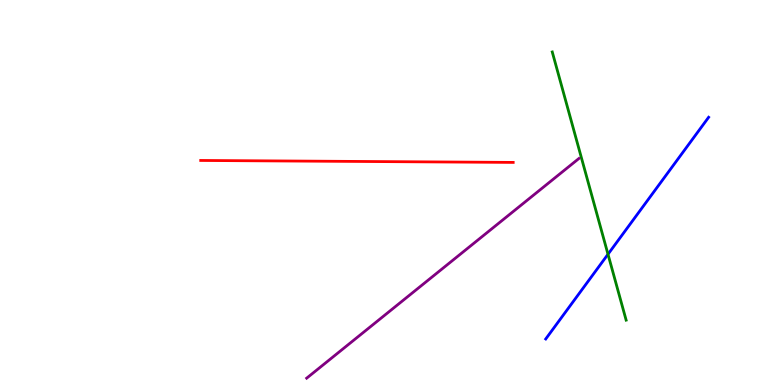[{'lines': ['blue', 'red'], 'intersections': []}, {'lines': ['green', 'red'], 'intersections': []}, {'lines': ['purple', 'red'], 'intersections': []}, {'lines': ['blue', 'green'], 'intersections': [{'x': 7.85, 'y': 3.4}]}, {'lines': ['blue', 'purple'], 'intersections': []}, {'lines': ['green', 'purple'], 'intersections': []}]